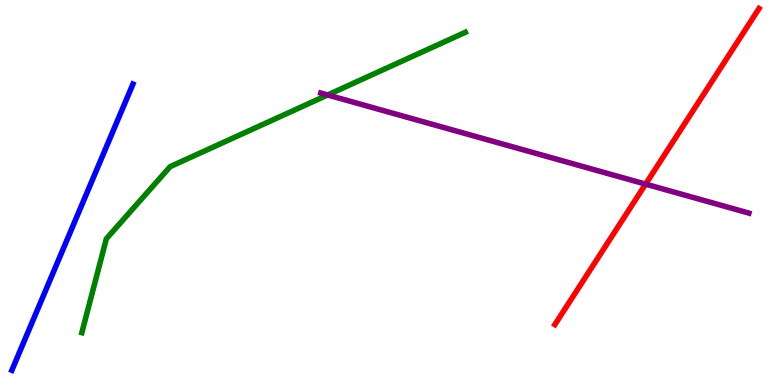[{'lines': ['blue', 'red'], 'intersections': []}, {'lines': ['green', 'red'], 'intersections': []}, {'lines': ['purple', 'red'], 'intersections': [{'x': 8.33, 'y': 5.22}]}, {'lines': ['blue', 'green'], 'intersections': []}, {'lines': ['blue', 'purple'], 'intersections': []}, {'lines': ['green', 'purple'], 'intersections': [{'x': 4.23, 'y': 7.53}]}]